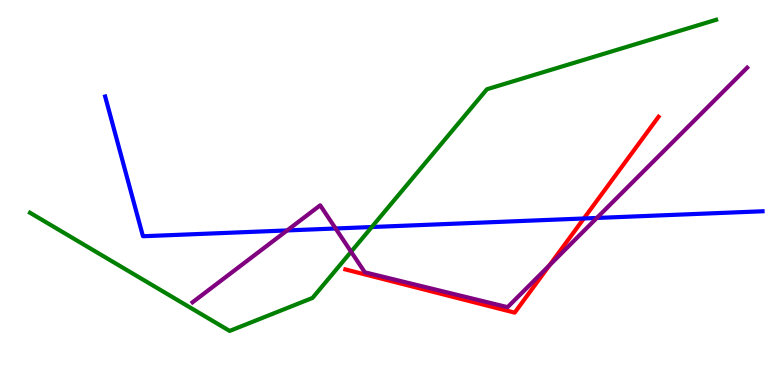[{'lines': ['blue', 'red'], 'intersections': [{'x': 7.53, 'y': 4.33}]}, {'lines': ['green', 'red'], 'intersections': []}, {'lines': ['purple', 'red'], 'intersections': [{'x': 7.09, 'y': 3.11}]}, {'lines': ['blue', 'green'], 'intersections': [{'x': 4.8, 'y': 4.1}]}, {'lines': ['blue', 'purple'], 'intersections': [{'x': 3.7, 'y': 4.01}, {'x': 4.33, 'y': 4.07}, {'x': 7.7, 'y': 4.34}]}, {'lines': ['green', 'purple'], 'intersections': [{'x': 4.53, 'y': 3.46}]}]